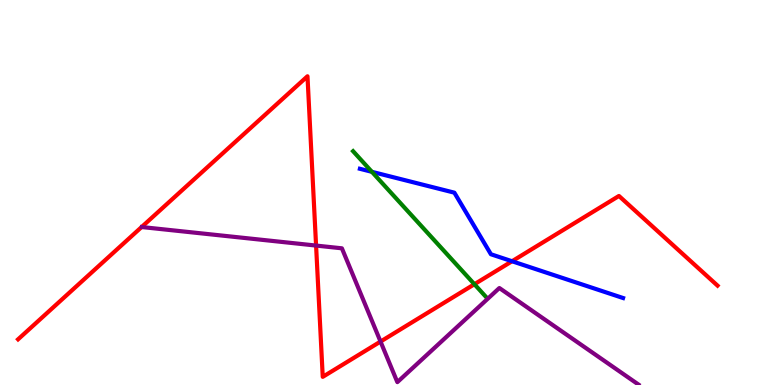[{'lines': ['blue', 'red'], 'intersections': [{'x': 6.61, 'y': 3.21}]}, {'lines': ['green', 'red'], 'intersections': [{'x': 6.12, 'y': 2.62}]}, {'lines': ['purple', 'red'], 'intersections': [{'x': 4.08, 'y': 3.62}, {'x': 4.91, 'y': 1.13}]}, {'lines': ['blue', 'green'], 'intersections': [{'x': 4.8, 'y': 5.54}]}, {'lines': ['blue', 'purple'], 'intersections': []}, {'lines': ['green', 'purple'], 'intersections': []}]